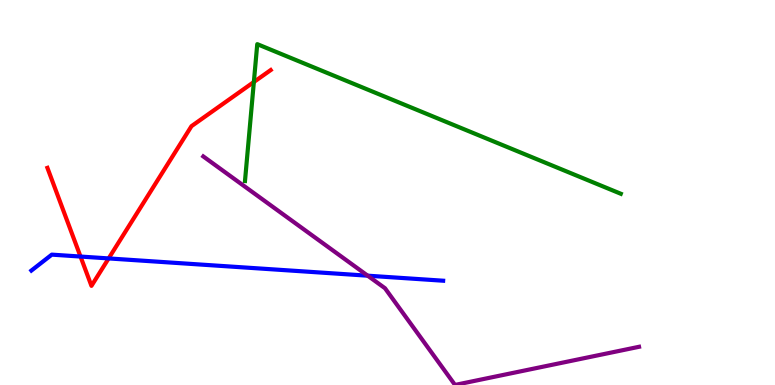[{'lines': ['blue', 'red'], 'intersections': [{'x': 1.04, 'y': 3.34}, {'x': 1.4, 'y': 3.29}]}, {'lines': ['green', 'red'], 'intersections': [{'x': 3.28, 'y': 7.87}]}, {'lines': ['purple', 'red'], 'intersections': []}, {'lines': ['blue', 'green'], 'intersections': []}, {'lines': ['blue', 'purple'], 'intersections': [{'x': 4.74, 'y': 2.84}]}, {'lines': ['green', 'purple'], 'intersections': []}]